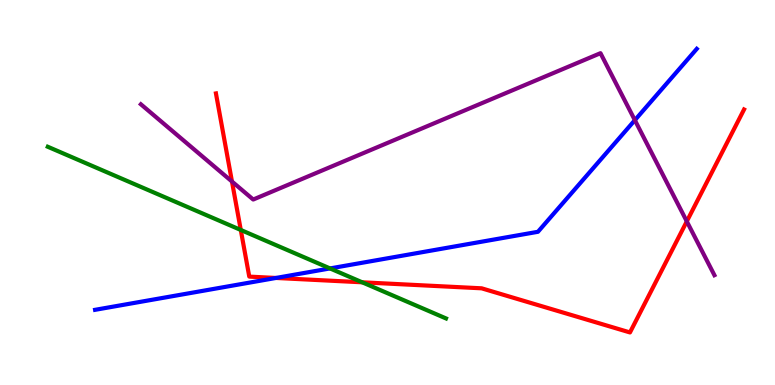[{'lines': ['blue', 'red'], 'intersections': [{'x': 3.56, 'y': 2.78}]}, {'lines': ['green', 'red'], 'intersections': [{'x': 3.11, 'y': 4.03}, {'x': 4.67, 'y': 2.67}]}, {'lines': ['purple', 'red'], 'intersections': [{'x': 2.99, 'y': 5.29}, {'x': 8.86, 'y': 4.25}]}, {'lines': ['blue', 'green'], 'intersections': [{'x': 4.26, 'y': 3.03}]}, {'lines': ['blue', 'purple'], 'intersections': [{'x': 8.19, 'y': 6.88}]}, {'lines': ['green', 'purple'], 'intersections': []}]